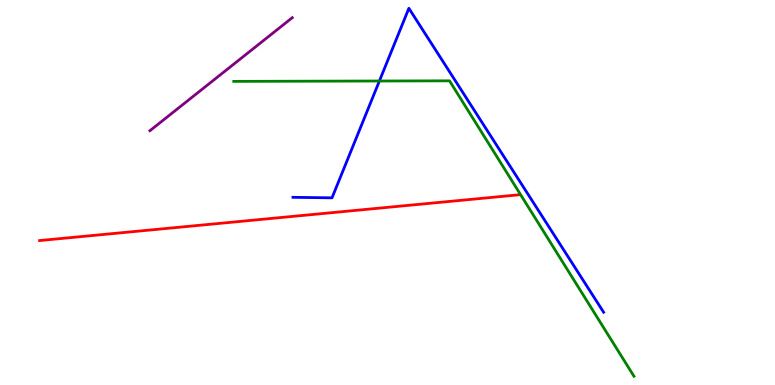[{'lines': ['blue', 'red'], 'intersections': []}, {'lines': ['green', 'red'], 'intersections': []}, {'lines': ['purple', 'red'], 'intersections': []}, {'lines': ['blue', 'green'], 'intersections': [{'x': 4.9, 'y': 7.9}]}, {'lines': ['blue', 'purple'], 'intersections': []}, {'lines': ['green', 'purple'], 'intersections': []}]